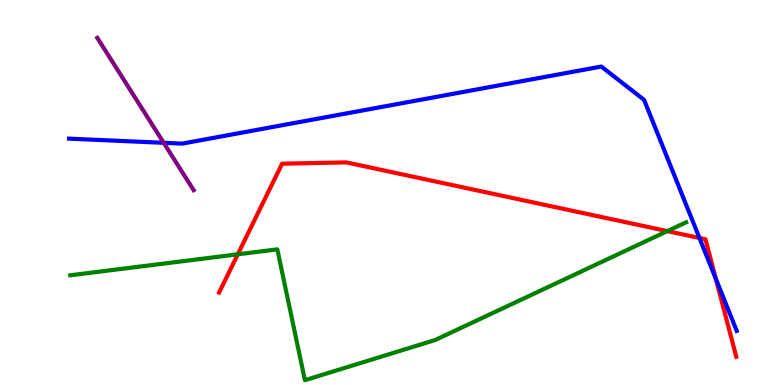[{'lines': ['blue', 'red'], 'intersections': [{'x': 9.03, 'y': 3.82}, {'x': 9.24, 'y': 2.76}]}, {'lines': ['green', 'red'], 'intersections': [{'x': 3.07, 'y': 3.39}, {'x': 8.61, 'y': 4.0}]}, {'lines': ['purple', 'red'], 'intersections': []}, {'lines': ['blue', 'green'], 'intersections': []}, {'lines': ['blue', 'purple'], 'intersections': [{'x': 2.11, 'y': 6.29}]}, {'lines': ['green', 'purple'], 'intersections': []}]